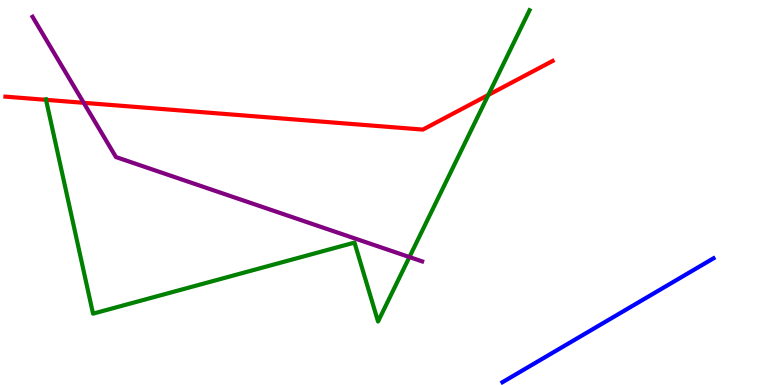[{'lines': ['blue', 'red'], 'intersections': []}, {'lines': ['green', 'red'], 'intersections': [{'x': 0.594, 'y': 7.41}, {'x': 6.3, 'y': 7.53}]}, {'lines': ['purple', 'red'], 'intersections': [{'x': 1.08, 'y': 7.33}]}, {'lines': ['blue', 'green'], 'intersections': []}, {'lines': ['blue', 'purple'], 'intersections': []}, {'lines': ['green', 'purple'], 'intersections': [{'x': 5.28, 'y': 3.32}]}]